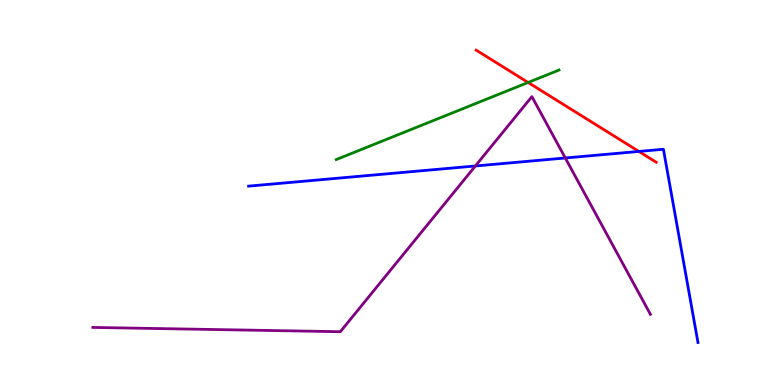[{'lines': ['blue', 'red'], 'intersections': [{'x': 8.24, 'y': 6.07}]}, {'lines': ['green', 'red'], 'intersections': [{'x': 6.81, 'y': 7.86}]}, {'lines': ['purple', 'red'], 'intersections': []}, {'lines': ['blue', 'green'], 'intersections': []}, {'lines': ['blue', 'purple'], 'intersections': [{'x': 6.13, 'y': 5.69}, {'x': 7.29, 'y': 5.9}]}, {'lines': ['green', 'purple'], 'intersections': []}]